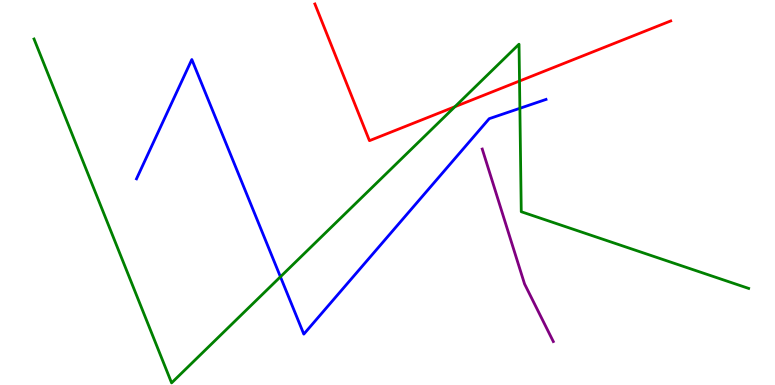[{'lines': ['blue', 'red'], 'intersections': []}, {'lines': ['green', 'red'], 'intersections': [{'x': 5.87, 'y': 7.23}, {'x': 6.7, 'y': 7.9}]}, {'lines': ['purple', 'red'], 'intersections': []}, {'lines': ['blue', 'green'], 'intersections': [{'x': 3.62, 'y': 2.81}, {'x': 6.71, 'y': 7.19}]}, {'lines': ['blue', 'purple'], 'intersections': []}, {'lines': ['green', 'purple'], 'intersections': []}]